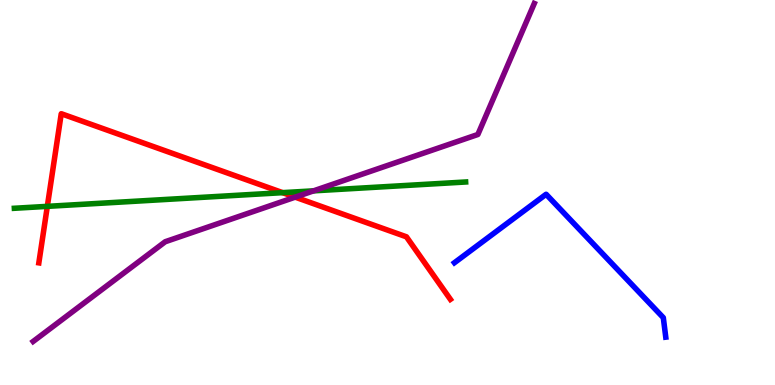[{'lines': ['blue', 'red'], 'intersections': []}, {'lines': ['green', 'red'], 'intersections': [{'x': 0.611, 'y': 4.64}, {'x': 3.65, 'y': 5.0}]}, {'lines': ['purple', 'red'], 'intersections': [{'x': 3.81, 'y': 4.88}]}, {'lines': ['blue', 'green'], 'intersections': []}, {'lines': ['blue', 'purple'], 'intersections': []}, {'lines': ['green', 'purple'], 'intersections': [{'x': 4.05, 'y': 5.04}]}]